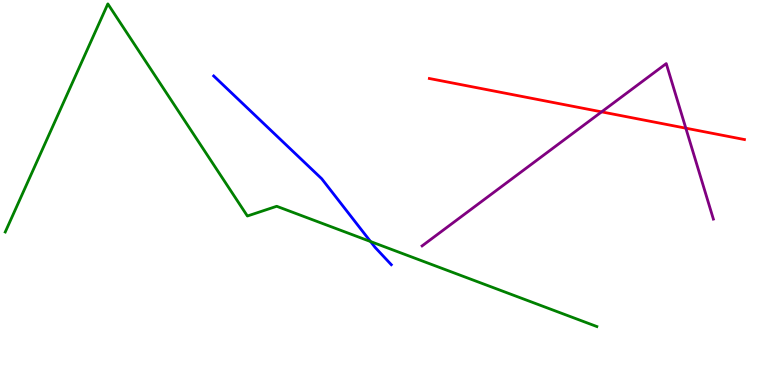[{'lines': ['blue', 'red'], 'intersections': []}, {'lines': ['green', 'red'], 'intersections': []}, {'lines': ['purple', 'red'], 'intersections': [{'x': 7.76, 'y': 7.09}, {'x': 8.85, 'y': 6.67}]}, {'lines': ['blue', 'green'], 'intersections': [{'x': 4.78, 'y': 3.73}]}, {'lines': ['blue', 'purple'], 'intersections': []}, {'lines': ['green', 'purple'], 'intersections': []}]